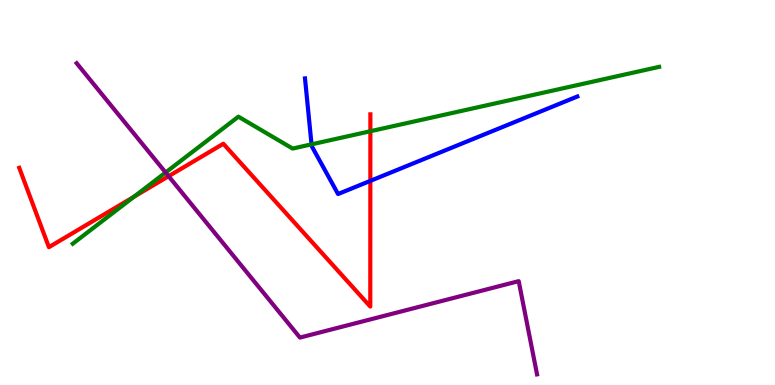[{'lines': ['blue', 'red'], 'intersections': [{'x': 4.78, 'y': 5.3}]}, {'lines': ['green', 'red'], 'intersections': [{'x': 1.73, 'y': 4.89}, {'x': 4.78, 'y': 6.59}]}, {'lines': ['purple', 'red'], 'intersections': [{'x': 2.18, 'y': 5.42}]}, {'lines': ['blue', 'green'], 'intersections': [{'x': 4.02, 'y': 6.25}]}, {'lines': ['blue', 'purple'], 'intersections': []}, {'lines': ['green', 'purple'], 'intersections': [{'x': 2.14, 'y': 5.52}]}]